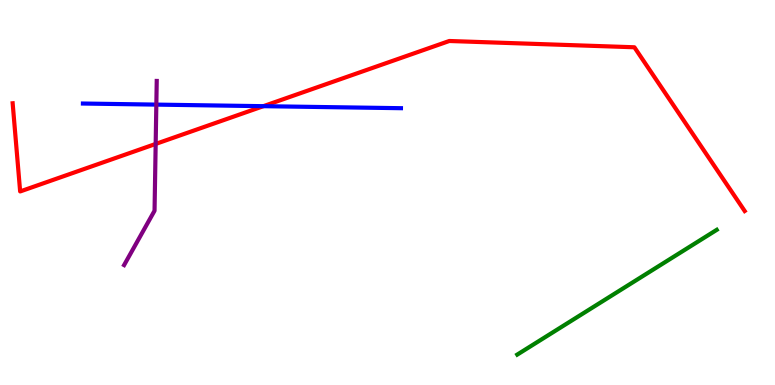[{'lines': ['blue', 'red'], 'intersections': [{'x': 3.4, 'y': 7.24}]}, {'lines': ['green', 'red'], 'intersections': []}, {'lines': ['purple', 'red'], 'intersections': [{'x': 2.01, 'y': 6.26}]}, {'lines': ['blue', 'green'], 'intersections': []}, {'lines': ['blue', 'purple'], 'intersections': [{'x': 2.02, 'y': 7.28}]}, {'lines': ['green', 'purple'], 'intersections': []}]